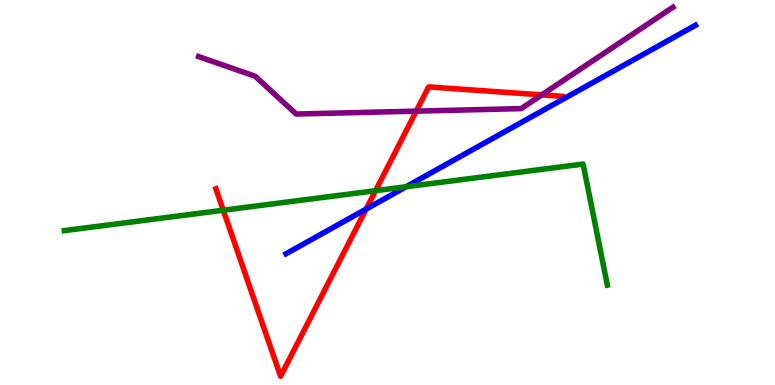[{'lines': ['blue', 'red'], 'intersections': [{'x': 4.72, 'y': 4.57}]}, {'lines': ['green', 'red'], 'intersections': [{'x': 2.88, 'y': 4.54}, {'x': 4.85, 'y': 5.05}]}, {'lines': ['purple', 'red'], 'intersections': [{'x': 5.37, 'y': 7.11}, {'x': 6.99, 'y': 7.54}]}, {'lines': ['blue', 'green'], 'intersections': [{'x': 5.24, 'y': 5.15}]}, {'lines': ['blue', 'purple'], 'intersections': []}, {'lines': ['green', 'purple'], 'intersections': []}]